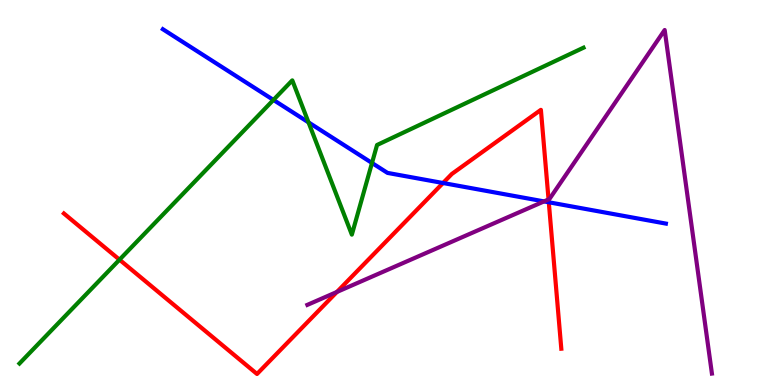[{'lines': ['blue', 'red'], 'intersections': [{'x': 5.72, 'y': 5.25}, {'x': 7.08, 'y': 4.75}]}, {'lines': ['green', 'red'], 'intersections': [{'x': 1.54, 'y': 3.25}]}, {'lines': ['purple', 'red'], 'intersections': [{'x': 4.35, 'y': 2.42}, {'x': 7.08, 'y': 4.82}]}, {'lines': ['blue', 'green'], 'intersections': [{'x': 3.53, 'y': 7.4}, {'x': 3.98, 'y': 6.82}, {'x': 4.8, 'y': 5.77}]}, {'lines': ['blue', 'purple'], 'intersections': [{'x': 7.02, 'y': 4.77}]}, {'lines': ['green', 'purple'], 'intersections': []}]